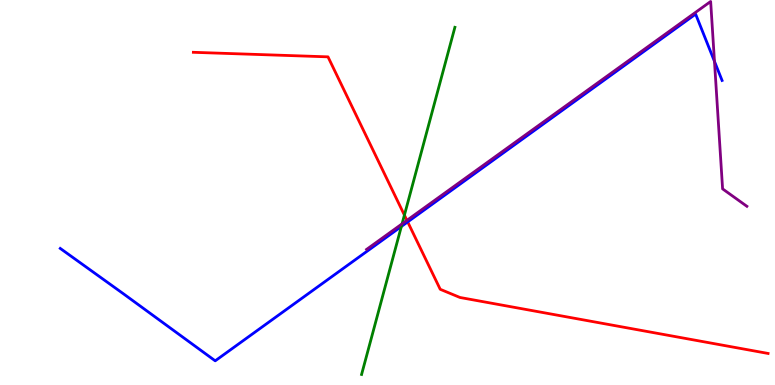[{'lines': ['blue', 'red'], 'intersections': [{'x': 5.26, 'y': 4.24}]}, {'lines': ['green', 'red'], 'intersections': [{'x': 5.22, 'y': 4.41}]}, {'lines': ['purple', 'red'], 'intersections': [{'x': 5.25, 'y': 4.28}]}, {'lines': ['blue', 'green'], 'intersections': [{'x': 5.18, 'y': 4.12}]}, {'lines': ['blue', 'purple'], 'intersections': [{'x': 9.22, 'y': 8.41}]}, {'lines': ['green', 'purple'], 'intersections': [{'x': 5.19, 'y': 4.19}]}]